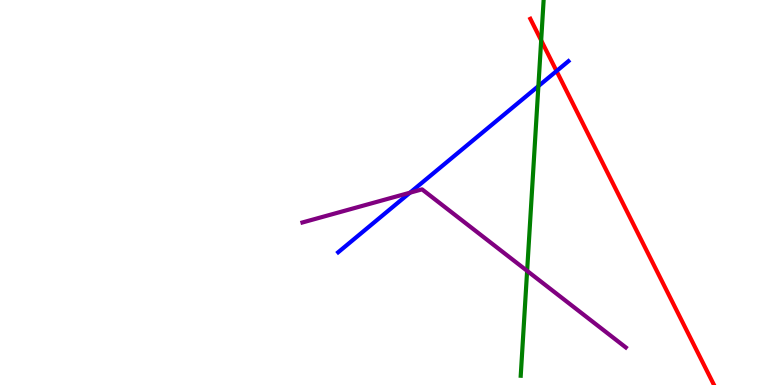[{'lines': ['blue', 'red'], 'intersections': [{'x': 7.18, 'y': 8.15}]}, {'lines': ['green', 'red'], 'intersections': [{'x': 6.98, 'y': 8.95}]}, {'lines': ['purple', 'red'], 'intersections': []}, {'lines': ['blue', 'green'], 'intersections': [{'x': 6.95, 'y': 7.76}]}, {'lines': ['blue', 'purple'], 'intersections': [{'x': 5.29, 'y': 4.99}]}, {'lines': ['green', 'purple'], 'intersections': [{'x': 6.8, 'y': 2.96}]}]